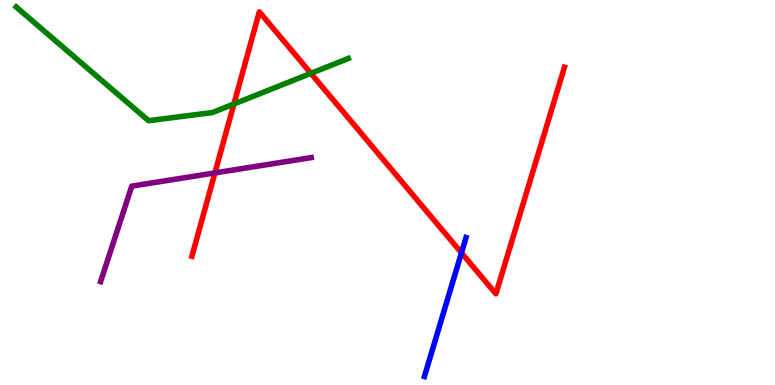[{'lines': ['blue', 'red'], 'intersections': [{'x': 5.95, 'y': 3.43}]}, {'lines': ['green', 'red'], 'intersections': [{'x': 3.02, 'y': 7.3}, {'x': 4.01, 'y': 8.09}]}, {'lines': ['purple', 'red'], 'intersections': [{'x': 2.77, 'y': 5.51}]}, {'lines': ['blue', 'green'], 'intersections': []}, {'lines': ['blue', 'purple'], 'intersections': []}, {'lines': ['green', 'purple'], 'intersections': []}]